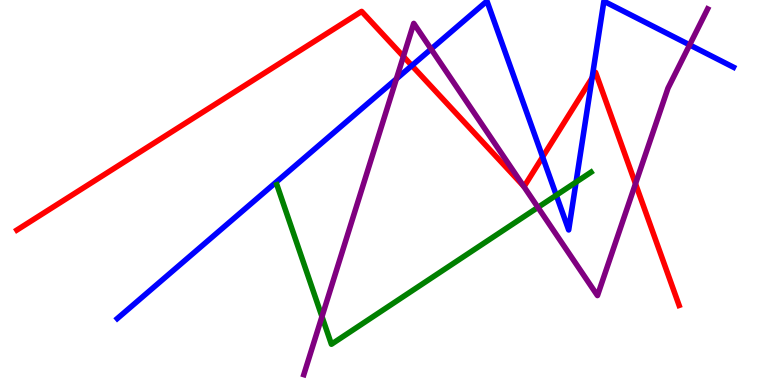[{'lines': ['blue', 'red'], 'intersections': [{'x': 5.31, 'y': 8.3}, {'x': 7.0, 'y': 5.92}, {'x': 7.64, 'y': 7.98}]}, {'lines': ['green', 'red'], 'intersections': []}, {'lines': ['purple', 'red'], 'intersections': [{'x': 5.21, 'y': 8.53}, {'x': 6.76, 'y': 5.17}, {'x': 8.2, 'y': 5.23}]}, {'lines': ['blue', 'green'], 'intersections': [{'x': 7.18, 'y': 4.93}, {'x': 7.43, 'y': 5.27}]}, {'lines': ['blue', 'purple'], 'intersections': [{'x': 5.11, 'y': 7.95}, {'x': 5.56, 'y': 8.73}, {'x': 8.9, 'y': 8.83}]}, {'lines': ['green', 'purple'], 'intersections': [{'x': 4.15, 'y': 1.78}, {'x': 6.94, 'y': 4.61}]}]